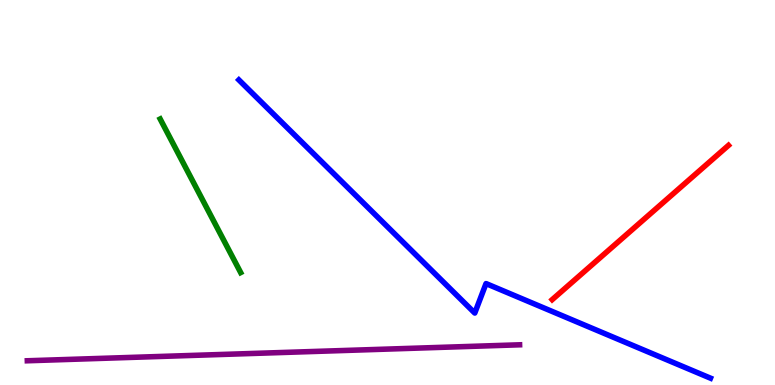[{'lines': ['blue', 'red'], 'intersections': []}, {'lines': ['green', 'red'], 'intersections': []}, {'lines': ['purple', 'red'], 'intersections': []}, {'lines': ['blue', 'green'], 'intersections': []}, {'lines': ['blue', 'purple'], 'intersections': []}, {'lines': ['green', 'purple'], 'intersections': []}]